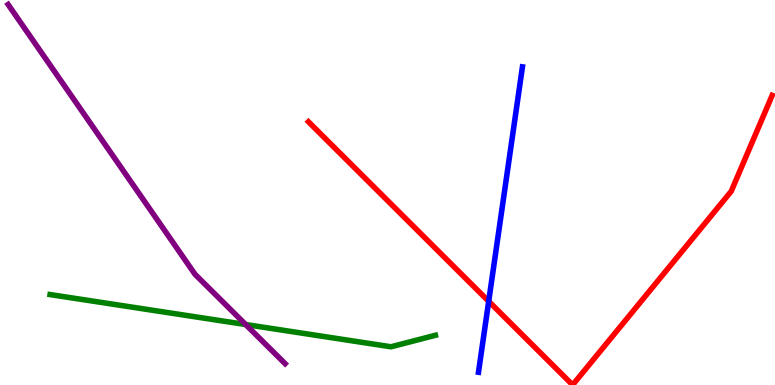[{'lines': ['blue', 'red'], 'intersections': [{'x': 6.31, 'y': 2.17}]}, {'lines': ['green', 'red'], 'intersections': []}, {'lines': ['purple', 'red'], 'intersections': []}, {'lines': ['blue', 'green'], 'intersections': []}, {'lines': ['blue', 'purple'], 'intersections': []}, {'lines': ['green', 'purple'], 'intersections': [{'x': 3.17, 'y': 1.57}]}]